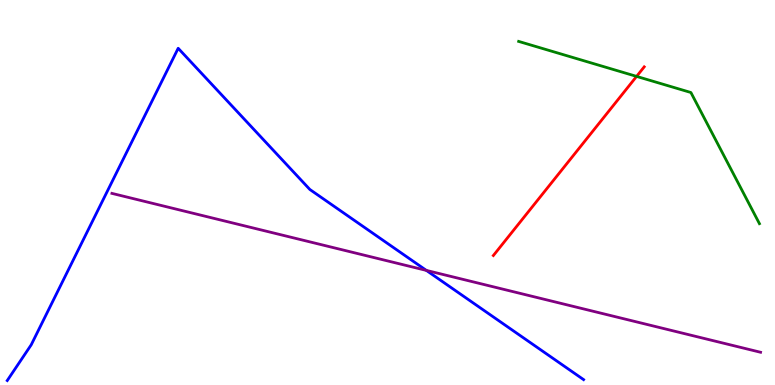[{'lines': ['blue', 'red'], 'intersections': []}, {'lines': ['green', 'red'], 'intersections': [{'x': 8.21, 'y': 8.02}]}, {'lines': ['purple', 'red'], 'intersections': []}, {'lines': ['blue', 'green'], 'intersections': []}, {'lines': ['blue', 'purple'], 'intersections': [{'x': 5.5, 'y': 2.98}]}, {'lines': ['green', 'purple'], 'intersections': []}]